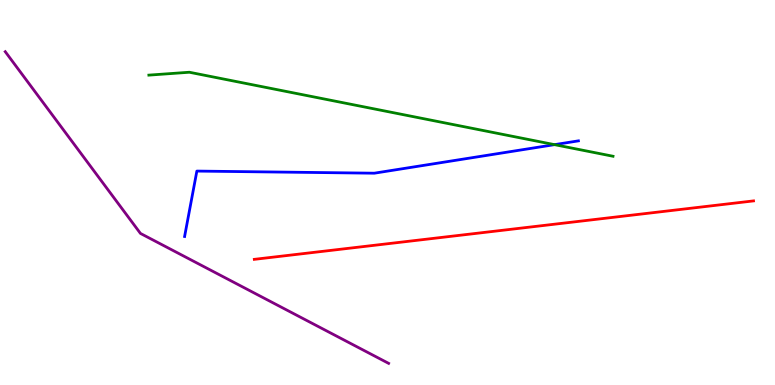[{'lines': ['blue', 'red'], 'intersections': []}, {'lines': ['green', 'red'], 'intersections': []}, {'lines': ['purple', 'red'], 'intersections': []}, {'lines': ['blue', 'green'], 'intersections': [{'x': 7.15, 'y': 6.24}]}, {'lines': ['blue', 'purple'], 'intersections': []}, {'lines': ['green', 'purple'], 'intersections': []}]